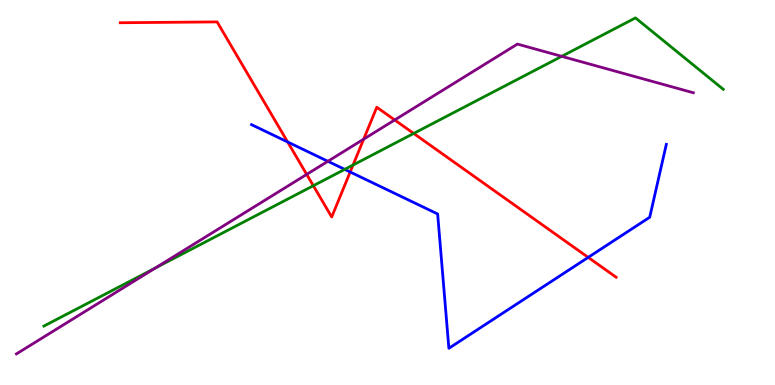[{'lines': ['blue', 'red'], 'intersections': [{'x': 3.71, 'y': 6.31}, {'x': 4.52, 'y': 5.53}, {'x': 7.59, 'y': 3.31}]}, {'lines': ['green', 'red'], 'intersections': [{'x': 4.04, 'y': 5.18}, {'x': 4.56, 'y': 5.71}, {'x': 5.34, 'y': 6.53}]}, {'lines': ['purple', 'red'], 'intersections': [{'x': 3.96, 'y': 5.47}, {'x': 4.69, 'y': 6.39}, {'x': 5.09, 'y': 6.88}]}, {'lines': ['blue', 'green'], 'intersections': [{'x': 4.45, 'y': 5.6}]}, {'lines': ['blue', 'purple'], 'intersections': [{'x': 4.23, 'y': 5.81}]}, {'lines': ['green', 'purple'], 'intersections': [{'x': 2.0, 'y': 3.04}, {'x': 7.25, 'y': 8.54}]}]